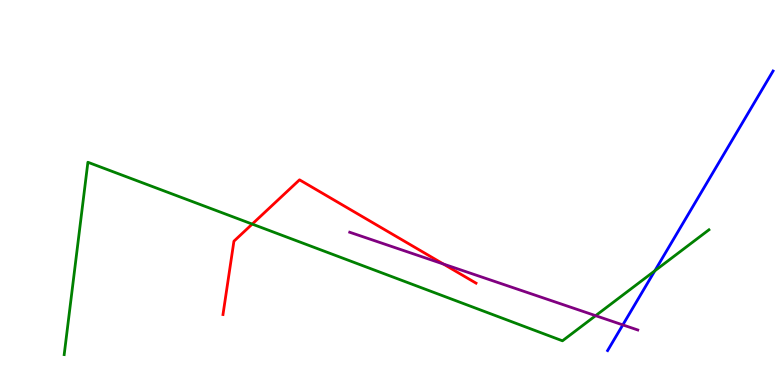[{'lines': ['blue', 'red'], 'intersections': []}, {'lines': ['green', 'red'], 'intersections': [{'x': 3.25, 'y': 4.18}]}, {'lines': ['purple', 'red'], 'intersections': [{'x': 5.72, 'y': 3.14}]}, {'lines': ['blue', 'green'], 'intersections': [{'x': 8.45, 'y': 2.97}]}, {'lines': ['blue', 'purple'], 'intersections': [{'x': 8.04, 'y': 1.56}]}, {'lines': ['green', 'purple'], 'intersections': [{'x': 7.69, 'y': 1.8}]}]